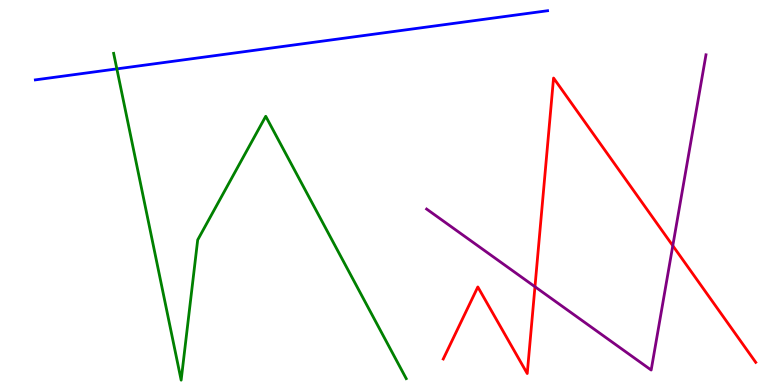[{'lines': ['blue', 'red'], 'intersections': []}, {'lines': ['green', 'red'], 'intersections': []}, {'lines': ['purple', 'red'], 'intersections': [{'x': 6.9, 'y': 2.55}, {'x': 8.68, 'y': 3.62}]}, {'lines': ['blue', 'green'], 'intersections': [{'x': 1.51, 'y': 8.21}]}, {'lines': ['blue', 'purple'], 'intersections': []}, {'lines': ['green', 'purple'], 'intersections': []}]